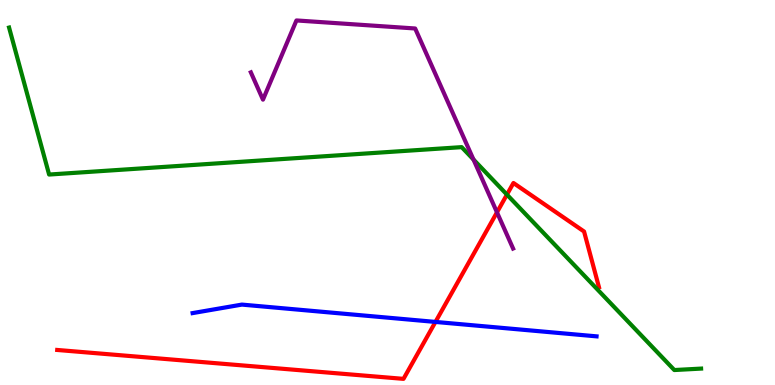[{'lines': ['blue', 'red'], 'intersections': [{'x': 5.62, 'y': 1.64}]}, {'lines': ['green', 'red'], 'intersections': [{'x': 6.54, 'y': 4.95}]}, {'lines': ['purple', 'red'], 'intersections': [{'x': 6.41, 'y': 4.48}]}, {'lines': ['blue', 'green'], 'intersections': []}, {'lines': ['blue', 'purple'], 'intersections': []}, {'lines': ['green', 'purple'], 'intersections': [{'x': 6.11, 'y': 5.86}]}]